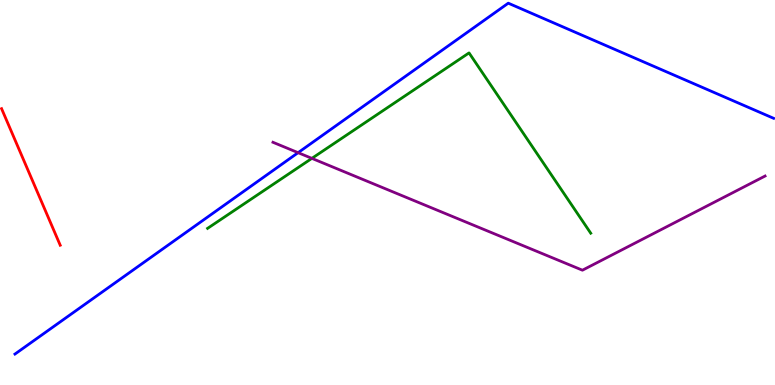[{'lines': ['blue', 'red'], 'intersections': []}, {'lines': ['green', 'red'], 'intersections': []}, {'lines': ['purple', 'red'], 'intersections': []}, {'lines': ['blue', 'green'], 'intersections': []}, {'lines': ['blue', 'purple'], 'intersections': [{'x': 3.85, 'y': 6.03}]}, {'lines': ['green', 'purple'], 'intersections': [{'x': 4.02, 'y': 5.89}]}]